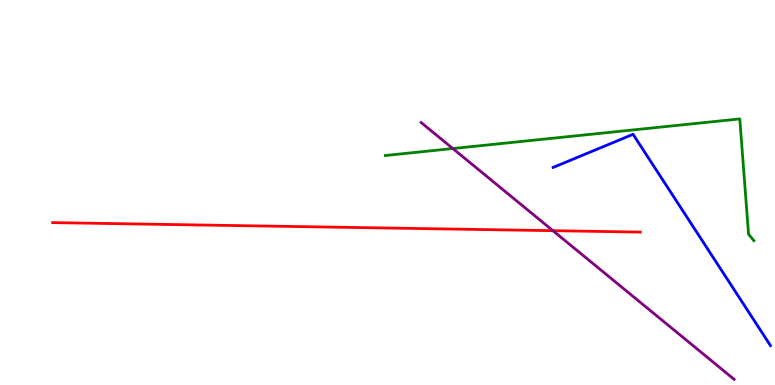[{'lines': ['blue', 'red'], 'intersections': []}, {'lines': ['green', 'red'], 'intersections': []}, {'lines': ['purple', 'red'], 'intersections': [{'x': 7.13, 'y': 4.01}]}, {'lines': ['blue', 'green'], 'intersections': []}, {'lines': ['blue', 'purple'], 'intersections': []}, {'lines': ['green', 'purple'], 'intersections': [{'x': 5.84, 'y': 6.14}]}]